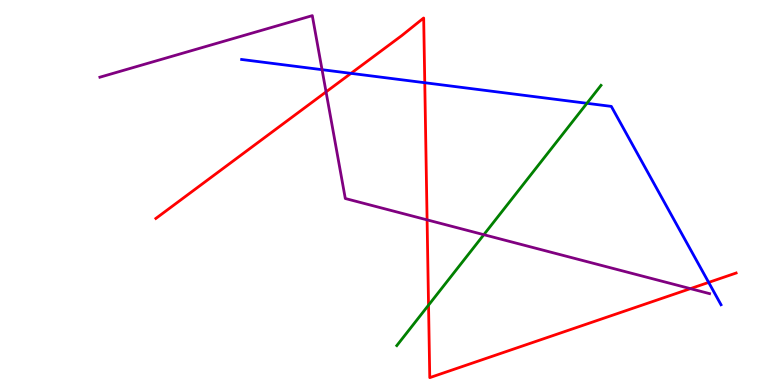[{'lines': ['blue', 'red'], 'intersections': [{'x': 4.53, 'y': 8.09}, {'x': 5.48, 'y': 7.85}, {'x': 9.14, 'y': 2.66}]}, {'lines': ['green', 'red'], 'intersections': [{'x': 5.53, 'y': 2.07}]}, {'lines': ['purple', 'red'], 'intersections': [{'x': 4.21, 'y': 7.61}, {'x': 5.51, 'y': 4.29}, {'x': 8.91, 'y': 2.5}]}, {'lines': ['blue', 'green'], 'intersections': [{'x': 7.57, 'y': 7.32}]}, {'lines': ['blue', 'purple'], 'intersections': [{'x': 4.16, 'y': 8.19}]}, {'lines': ['green', 'purple'], 'intersections': [{'x': 6.24, 'y': 3.9}]}]